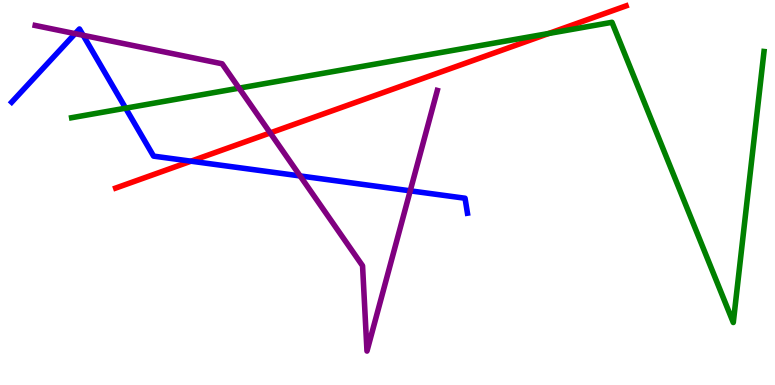[{'lines': ['blue', 'red'], 'intersections': [{'x': 2.46, 'y': 5.81}]}, {'lines': ['green', 'red'], 'intersections': [{'x': 7.08, 'y': 9.13}]}, {'lines': ['purple', 'red'], 'intersections': [{'x': 3.49, 'y': 6.55}]}, {'lines': ['blue', 'green'], 'intersections': [{'x': 1.62, 'y': 7.19}]}, {'lines': ['blue', 'purple'], 'intersections': [{'x': 0.969, 'y': 9.13}, {'x': 1.07, 'y': 9.08}, {'x': 3.87, 'y': 5.43}, {'x': 5.29, 'y': 5.04}]}, {'lines': ['green', 'purple'], 'intersections': [{'x': 3.08, 'y': 7.71}]}]